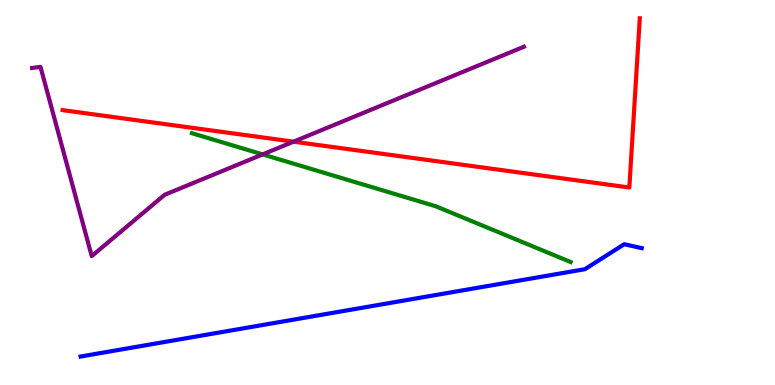[{'lines': ['blue', 'red'], 'intersections': []}, {'lines': ['green', 'red'], 'intersections': []}, {'lines': ['purple', 'red'], 'intersections': [{'x': 3.79, 'y': 6.32}]}, {'lines': ['blue', 'green'], 'intersections': []}, {'lines': ['blue', 'purple'], 'intersections': []}, {'lines': ['green', 'purple'], 'intersections': [{'x': 3.39, 'y': 5.99}]}]